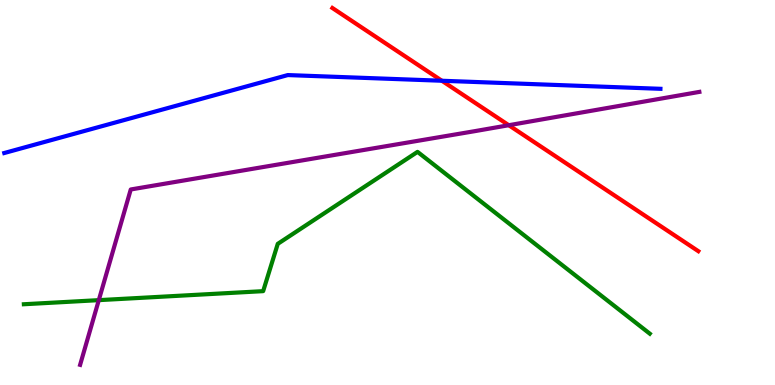[{'lines': ['blue', 'red'], 'intersections': [{'x': 5.7, 'y': 7.9}]}, {'lines': ['green', 'red'], 'intersections': []}, {'lines': ['purple', 'red'], 'intersections': [{'x': 6.56, 'y': 6.75}]}, {'lines': ['blue', 'green'], 'intersections': []}, {'lines': ['blue', 'purple'], 'intersections': []}, {'lines': ['green', 'purple'], 'intersections': [{'x': 1.27, 'y': 2.2}]}]